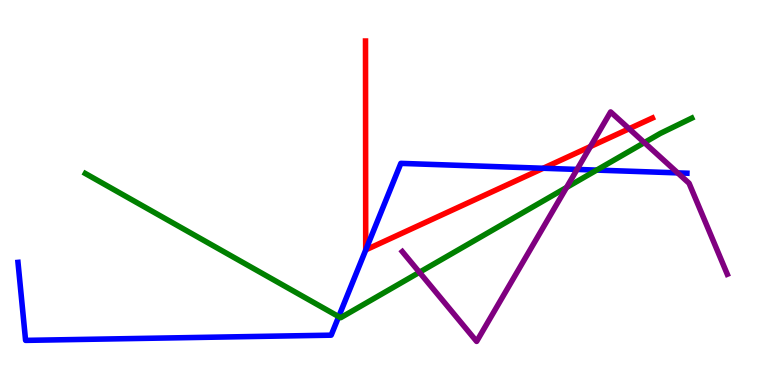[{'lines': ['blue', 'red'], 'intersections': [{'x': 4.72, 'y': 3.51}, {'x': 7.01, 'y': 5.63}]}, {'lines': ['green', 'red'], 'intersections': []}, {'lines': ['purple', 'red'], 'intersections': [{'x': 7.62, 'y': 6.19}, {'x': 8.12, 'y': 6.66}]}, {'lines': ['blue', 'green'], 'intersections': [{'x': 4.37, 'y': 1.78}, {'x': 7.7, 'y': 5.58}]}, {'lines': ['blue', 'purple'], 'intersections': [{'x': 7.45, 'y': 5.6}, {'x': 8.74, 'y': 5.51}]}, {'lines': ['green', 'purple'], 'intersections': [{'x': 5.41, 'y': 2.93}, {'x': 7.31, 'y': 5.13}, {'x': 8.31, 'y': 6.3}]}]